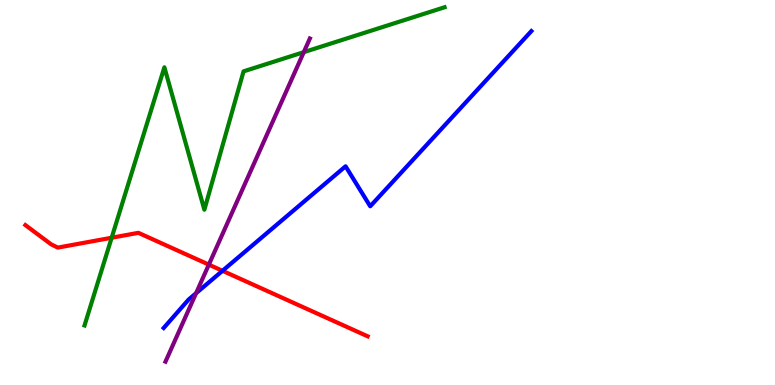[{'lines': ['blue', 'red'], 'intersections': [{'x': 2.87, 'y': 2.97}]}, {'lines': ['green', 'red'], 'intersections': [{'x': 1.44, 'y': 3.83}]}, {'lines': ['purple', 'red'], 'intersections': [{'x': 2.69, 'y': 3.13}]}, {'lines': ['blue', 'green'], 'intersections': []}, {'lines': ['blue', 'purple'], 'intersections': [{'x': 2.53, 'y': 2.38}]}, {'lines': ['green', 'purple'], 'intersections': [{'x': 3.92, 'y': 8.65}]}]